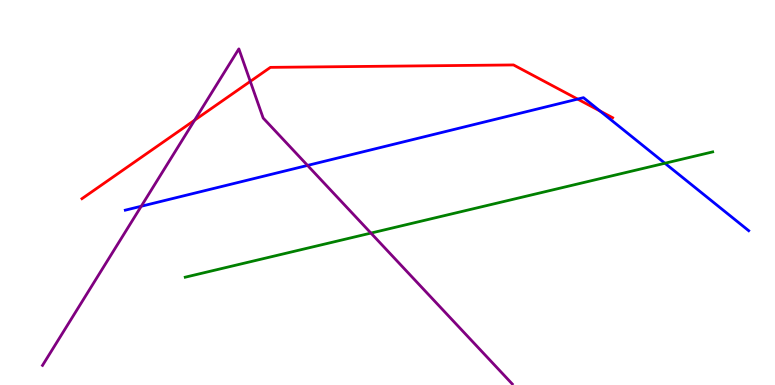[{'lines': ['blue', 'red'], 'intersections': [{'x': 7.45, 'y': 7.43}, {'x': 7.74, 'y': 7.12}]}, {'lines': ['green', 'red'], 'intersections': []}, {'lines': ['purple', 'red'], 'intersections': [{'x': 2.51, 'y': 6.88}, {'x': 3.23, 'y': 7.89}]}, {'lines': ['blue', 'green'], 'intersections': [{'x': 8.58, 'y': 5.76}]}, {'lines': ['blue', 'purple'], 'intersections': [{'x': 1.82, 'y': 4.64}, {'x': 3.97, 'y': 5.7}]}, {'lines': ['green', 'purple'], 'intersections': [{'x': 4.79, 'y': 3.95}]}]